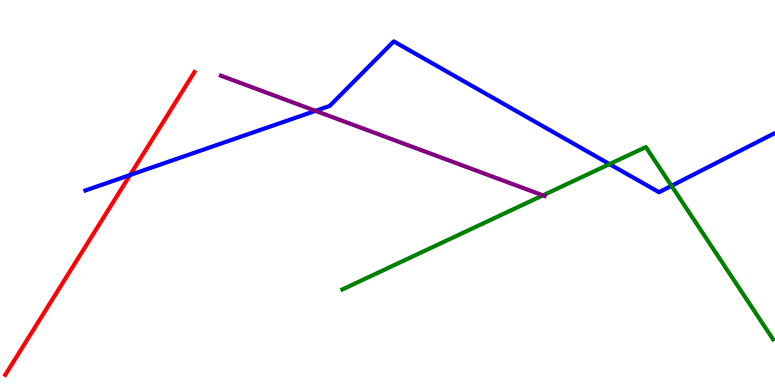[{'lines': ['blue', 'red'], 'intersections': [{'x': 1.68, 'y': 5.45}]}, {'lines': ['green', 'red'], 'intersections': []}, {'lines': ['purple', 'red'], 'intersections': []}, {'lines': ['blue', 'green'], 'intersections': [{'x': 7.87, 'y': 5.74}, {'x': 8.66, 'y': 5.17}]}, {'lines': ['blue', 'purple'], 'intersections': [{'x': 4.07, 'y': 7.12}]}, {'lines': ['green', 'purple'], 'intersections': [{'x': 7.01, 'y': 4.93}]}]